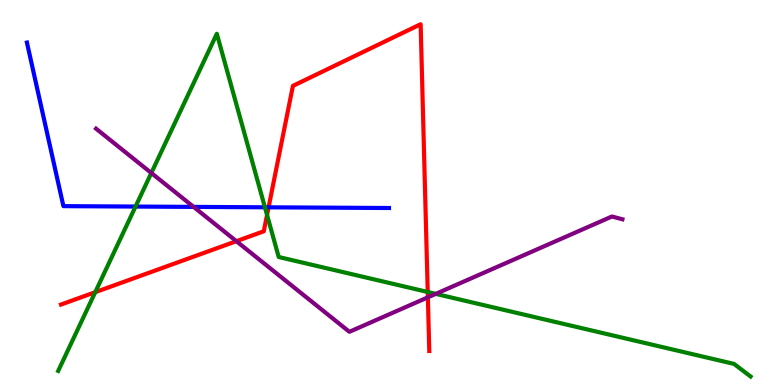[{'lines': ['blue', 'red'], 'intersections': [{'x': 3.47, 'y': 4.62}]}, {'lines': ['green', 'red'], 'intersections': [{'x': 1.23, 'y': 2.41}, {'x': 3.45, 'y': 4.42}, {'x': 5.52, 'y': 2.42}]}, {'lines': ['purple', 'red'], 'intersections': [{'x': 3.05, 'y': 3.74}, {'x': 5.52, 'y': 2.28}]}, {'lines': ['blue', 'green'], 'intersections': [{'x': 1.75, 'y': 4.63}, {'x': 3.42, 'y': 4.62}]}, {'lines': ['blue', 'purple'], 'intersections': [{'x': 2.5, 'y': 4.63}]}, {'lines': ['green', 'purple'], 'intersections': [{'x': 1.95, 'y': 5.51}, {'x': 5.62, 'y': 2.37}]}]